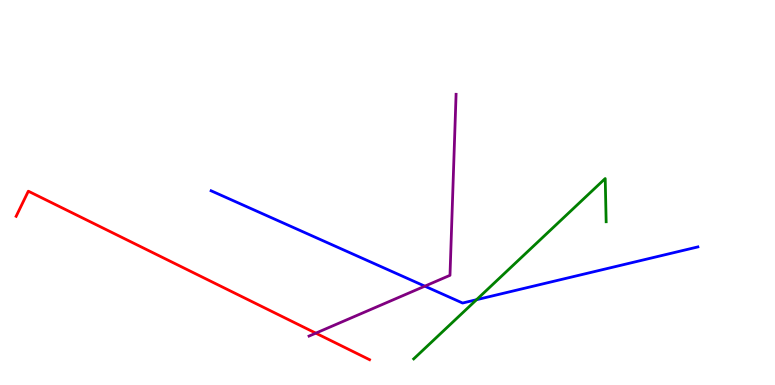[{'lines': ['blue', 'red'], 'intersections': []}, {'lines': ['green', 'red'], 'intersections': []}, {'lines': ['purple', 'red'], 'intersections': [{'x': 4.07, 'y': 1.35}]}, {'lines': ['blue', 'green'], 'intersections': [{'x': 6.15, 'y': 2.22}]}, {'lines': ['blue', 'purple'], 'intersections': [{'x': 5.48, 'y': 2.57}]}, {'lines': ['green', 'purple'], 'intersections': []}]